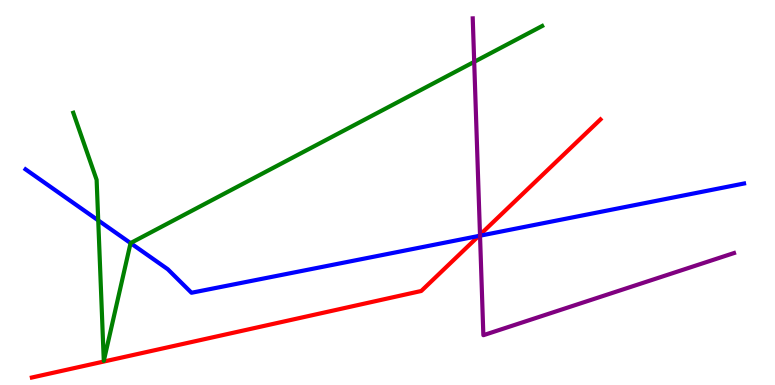[{'lines': ['blue', 'red'], 'intersections': [{'x': 6.18, 'y': 3.87}]}, {'lines': ['green', 'red'], 'intersections': []}, {'lines': ['purple', 'red'], 'intersections': [{'x': 6.19, 'y': 3.9}]}, {'lines': ['blue', 'green'], 'intersections': [{'x': 1.27, 'y': 4.28}, {'x': 1.68, 'y': 3.69}]}, {'lines': ['blue', 'purple'], 'intersections': [{'x': 6.19, 'y': 3.88}]}, {'lines': ['green', 'purple'], 'intersections': [{'x': 6.12, 'y': 8.39}]}]